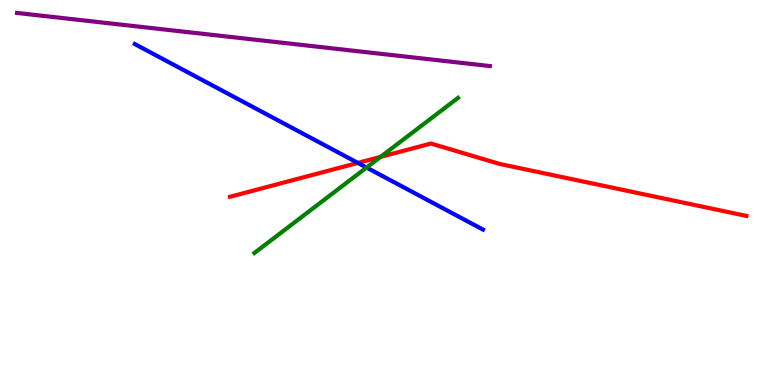[{'lines': ['blue', 'red'], 'intersections': [{'x': 4.62, 'y': 5.77}]}, {'lines': ['green', 'red'], 'intersections': [{'x': 4.91, 'y': 5.93}]}, {'lines': ['purple', 'red'], 'intersections': []}, {'lines': ['blue', 'green'], 'intersections': [{'x': 4.73, 'y': 5.65}]}, {'lines': ['blue', 'purple'], 'intersections': []}, {'lines': ['green', 'purple'], 'intersections': []}]